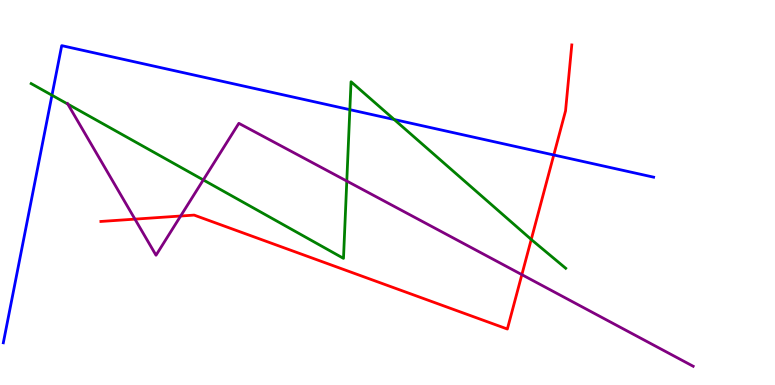[{'lines': ['blue', 'red'], 'intersections': [{'x': 7.15, 'y': 5.97}]}, {'lines': ['green', 'red'], 'intersections': [{'x': 6.85, 'y': 3.78}]}, {'lines': ['purple', 'red'], 'intersections': [{'x': 1.74, 'y': 4.31}, {'x': 2.33, 'y': 4.39}, {'x': 6.73, 'y': 2.87}]}, {'lines': ['blue', 'green'], 'intersections': [{'x': 0.671, 'y': 7.53}, {'x': 4.51, 'y': 7.15}, {'x': 5.09, 'y': 6.9}]}, {'lines': ['blue', 'purple'], 'intersections': []}, {'lines': ['green', 'purple'], 'intersections': [{'x': 0.875, 'y': 7.3}, {'x': 2.62, 'y': 5.33}, {'x': 4.47, 'y': 5.3}]}]